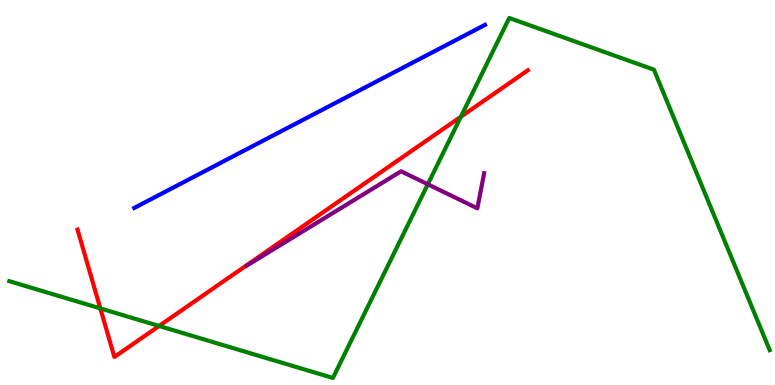[{'lines': ['blue', 'red'], 'intersections': []}, {'lines': ['green', 'red'], 'intersections': [{'x': 1.29, 'y': 1.99}, {'x': 2.05, 'y': 1.53}, {'x': 5.95, 'y': 6.97}]}, {'lines': ['purple', 'red'], 'intersections': []}, {'lines': ['blue', 'green'], 'intersections': []}, {'lines': ['blue', 'purple'], 'intersections': []}, {'lines': ['green', 'purple'], 'intersections': [{'x': 5.52, 'y': 5.21}]}]